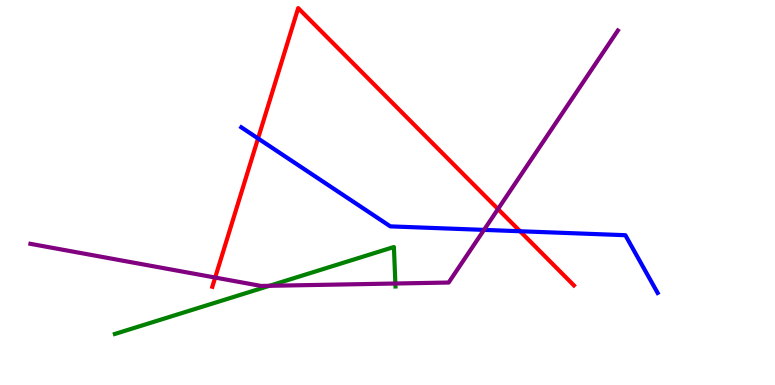[{'lines': ['blue', 'red'], 'intersections': [{'x': 3.33, 'y': 6.4}, {'x': 6.71, 'y': 3.99}]}, {'lines': ['green', 'red'], 'intersections': []}, {'lines': ['purple', 'red'], 'intersections': [{'x': 2.78, 'y': 2.79}, {'x': 6.43, 'y': 4.57}]}, {'lines': ['blue', 'green'], 'intersections': []}, {'lines': ['blue', 'purple'], 'intersections': [{'x': 6.25, 'y': 4.03}]}, {'lines': ['green', 'purple'], 'intersections': [{'x': 3.48, 'y': 2.58}, {'x': 5.1, 'y': 2.64}]}]